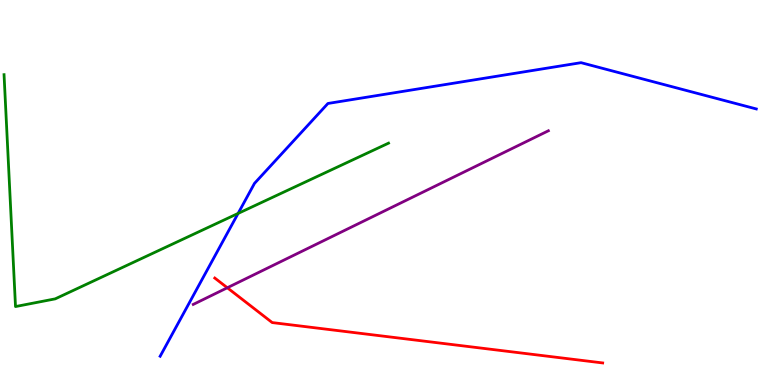[{'lines': ['blue', 'red'], 'intersections': []}, {'lines': ['green', 'red'], 'intersections': []}, {'lines': ['purple', 'red'], 'intersections': [{'x': 2.93, 'y': 2.53}]}, {'lines': ['blue', 'green'], 'intersections': [{'x': 3.07, 'y': 4.46}]}, {'lines': ['blue', 'purple'], 'intersections': []}, {'lines': ['green', 'purple'], 'intersections': []}]